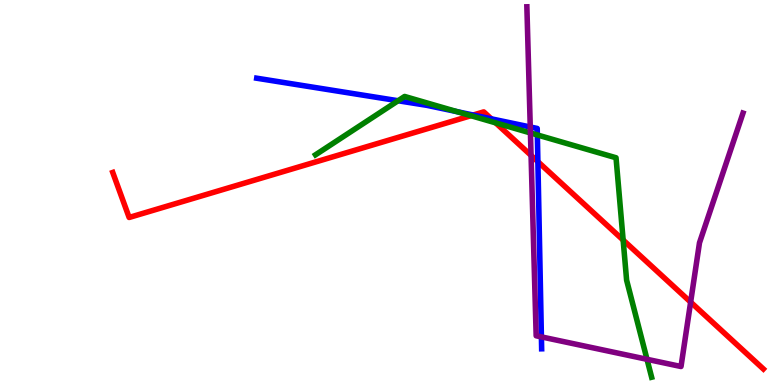[{'lines': ['blue', 'red'], 'intersections': [{'x': 6.11, 'y': 7.01}, {'x': 6.34, 'y': 6.91}, {'x': 6.94, 'y': 5.8}]}, {'lines': ['green', 'red'], 'intersections': [{'x': 6.08, 'y': 6.99}, {'x': 6.4, 'y': 6.81}, {'x': 8.04, 'y': 3.76}]}, {'lines': ['purple', 'red'], 'intersections': [{'x': 6.85, 'y': 5.96}, {'x': 8.91, 'y': 2.15}]}, {'lines': ['blue', 'green'], 'intersections': [{'x': 5.14, 'y': 7.38}, {'x': 5.9, 'y': 7.1}, {'x': 6.93, 'y': 6.49}]}, {'lines': ['blue', 'purple'], 'intersections': [{'x': 6.84, 'y': 6.7}, {'x': 6.99, 'y': 1.25}]}, {'lines': ['green', 'purple'], 'intersections': [{'x': 6.84, 'y': 6.55}, {'x': 8.35, 'y': 0.667}]}]